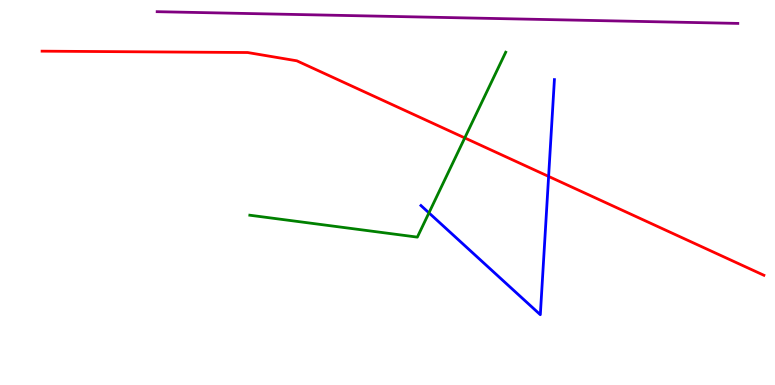[{'lines': ['blue', 'red'], 'intersections': [{'x': 7.08, 'y': 5.42}]}, {'lines': ['green', 'red'], 'intersections': [{'x': 6.0, 'y': 6.42}]}, {'lines': ['purple', 'red'], 'intersections': []}, {'lines': ['blue', 'green'], 'intersections': [{'x': 5.53, 'y': 4.47}]}, {'lines': ['blue', 'purple'], 'intersections': []}, {'lines': ['green', 'purple'], 'intersections': []}]